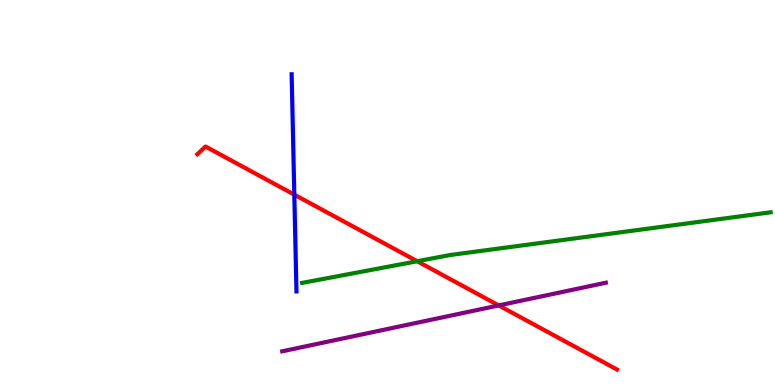[{'lines': ['blue', 'red'], 'intersections': [{'x': 3.8, 'y': 4.94}]}, {'lines': ['green', 'red'], 'intersections': [{'x': 5.38, 'y': 3.21}]}, {'lines': ['purple', 'red'], 'intersections': [{'x': 6.43, 'y': 2.07}]}, {'lines': ['blue', 'green'], 'intersections': []}, {'lines': ['blue', 'purple'], 'intersections': []}, {'lines': ['green', 'purple'], 'intersections': []}]